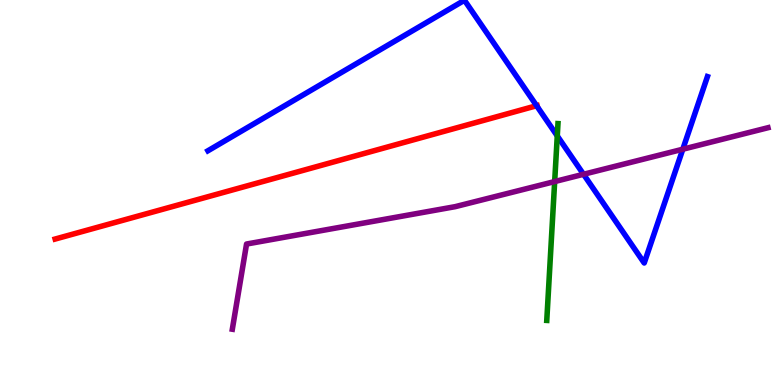[{'lines': ['blue', 'red'], 'intersections': [{'x': 6.92, 'y': 7.25}]}, {'lines': ['green', 'red'], 'intersections': []}, {'lines': ['purple', 'red'], 'intersections': []}, {'lines': ['blue', 'green'], 'intersections': [{'x': 7.19, 'y': 6.47}]}, {'lines': ['blue', 'purple'], 'intersections': [{'x': 7.53, 'y': 5.47}, {'x': 8.81, 'y': 6.12}]}, {'lines': ['green', 'purple'], 'intersections': [{'x': 7.16, 'y': 5.28}]}]